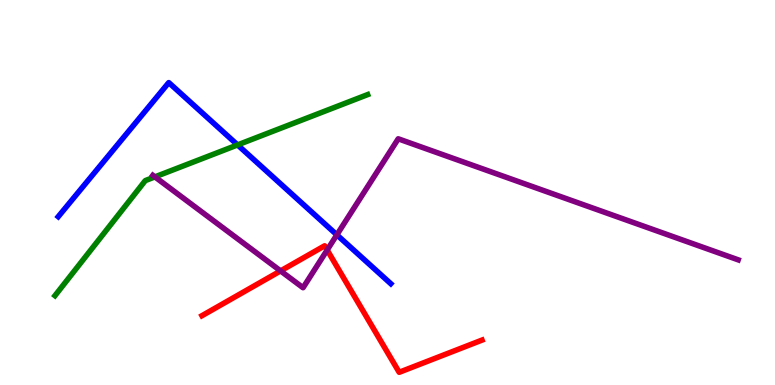[{'lines': ['blue', 'red'], 'intersections': []}, {'lines': ['green', 'red'], 'intersections': []}, {'lines': ['purple', 'red'], 'intersections': [{'x': 3.62, 'y': 2.96}, {'x': 4.22, 'y': 3.51}]}, {'lines': ['blue', 'green'], 'intersections': [{'x': 3.07, 'y': 6.24}]}, {'lines': ['blue', 'purple'], 'intersections': [{'x': 4.35, 'y': 3.9}]}, {'lines': ['green', 'purple'], 'intersections': [{'x': 2.0, 'y': 5.41}]}]